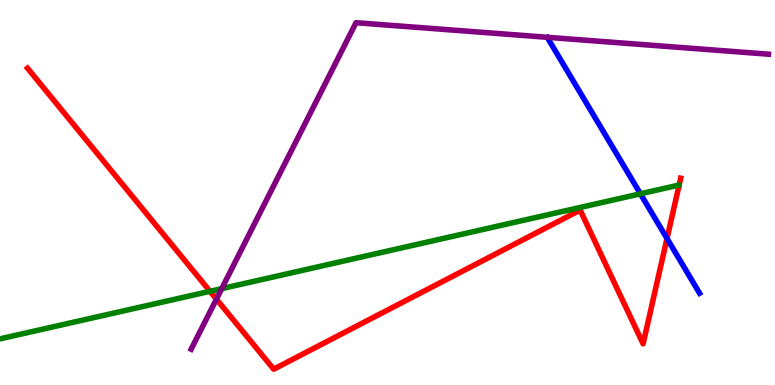[{'lines': ['blue', 'red'], 'intersections': [{'x': 8.61, 'y': 3.81}]}, {'lines': ['green', 'red'], 'intersections': [{'x': 2.71, 'y': 2.43}]}, {'lines': ['purple', 'red'], 'intersections': [{'x': 2.79, 'y': 2.23}]}, {'lines': ['blue', 'green'], 'intersections': [{'x': 8.26, 'y': 4.97}]}, {'lines': ['blue', 'purple'], 'intersections': []}, {'lines': ['green', 'purple'], 'intersections': [{'x': 2.86, 'y': 2.5}]}]